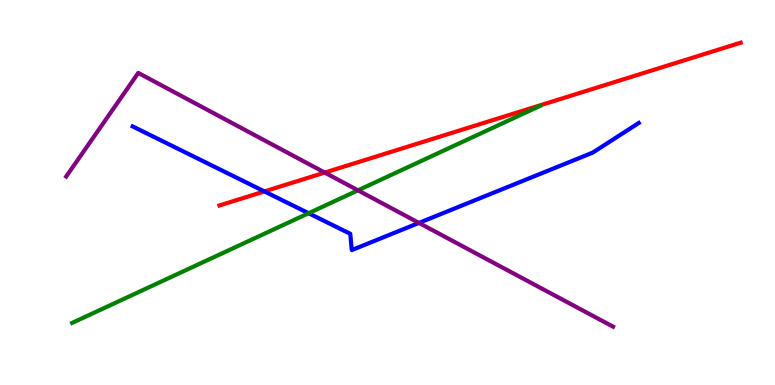[{'lines': ['blue', 'red'], 'intersections': [{'x': 3.41, 'y': 5.03}]}, {'lines': ['green', 'red'], 'intersections': []}, {'lines': ['purple', 'red'], 'intersections': [{'x': 4.19, 'y': 5.52}]}, {'lines': ['blue', 'green'], 'intersections': [{'x': 3.98, 'y': 4.46}]}, {'lines': ['blue', 'purple'], 'intersections': [{'x': 5.41, 'y': 4.21}]}, {'lines': ['green', 'purple'], 'intersections': [{'x': 4.62, 'y': 5.06}]}]